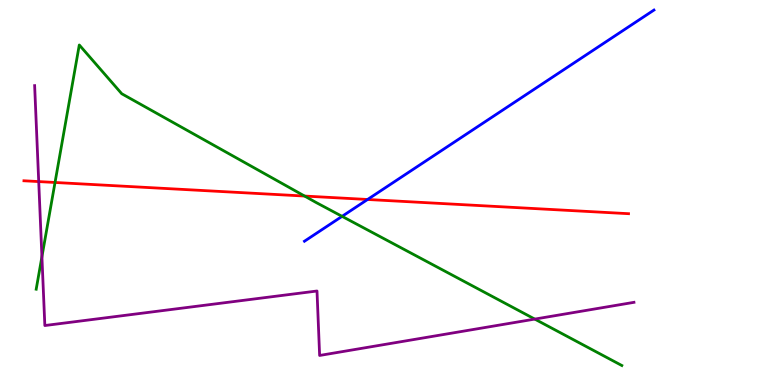[{'lines': ['blue', 'red'], 'intersections': [{'x': 4.74, 'y': 4.82}]}, {'lines': ['green', 'red'], 'intersections': [{'x': 0.71, 'y': 5.26}, {'x': 3.93, 'y': 4.91}]}, {'lines': ['purple', 'red'], 'intersections': [{'x': 0.5, 'y': 5.28}]}, {'lines': ['blue', 'green'], 'intersections': [{'x': 4.41, 'y': 4.38}]}, {'lines': ['blue', 'purple'], 'intersections': []}, {'lines': ['green', 'purple'], 'intersections': [{'x': 0.541, 'y': 3.33}, {'x': 6.9, 'y': 1.71}]}]